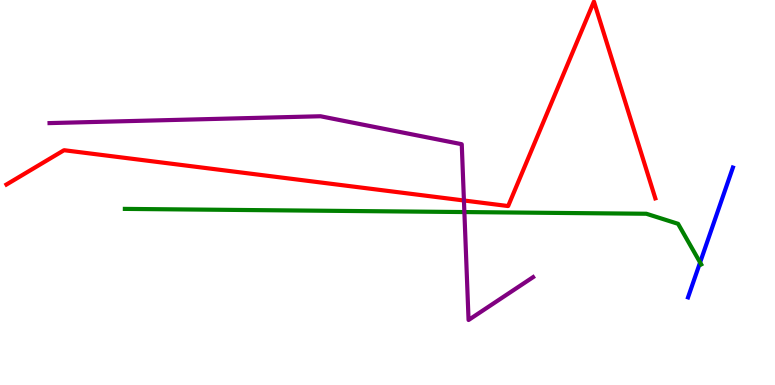[{'lines': ['blue', 'red'], 'intersections': []}, {'lines': ['green', 'red'], 'intersections': []}, {'lines': ['purple', 'red'], 'intersections': [{'x': 5.99, 'y': 4.79}]}, {'lines': ['blue', 'green'], 'intersections': [{'x': 9.03, 'y': 3.18}]}, {'lines': ['blue', 'purple'], 'intersections': []}, {'lines': ['green', 'purple'], 'intersections': [{'x': 5.99, 'y': 4.49}]}]